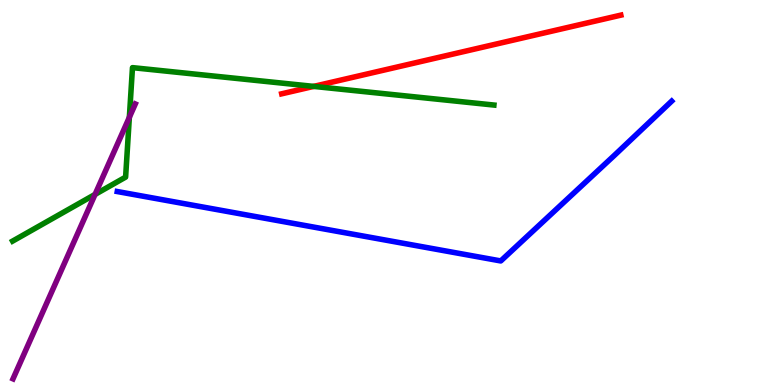[{'lines': ['blue', 'red'], 'intersections': []}, {'lines': ['green', 'red'], 'intersections': [{'x': 4.05, 'y': 7.76}]}, {'lines': ['purple', 'red'], 'intersections': []}, {'lines': ['blue', 'green'], 'intersections': []}, {'lines': ['blue', 'purple'], 'intersections': []}, {'lines': ['green', 'purple'], 'intersections': [{'x': 1.23, 'y': 4.95}, {'x': 1.67, 'y': 6.95}]}]